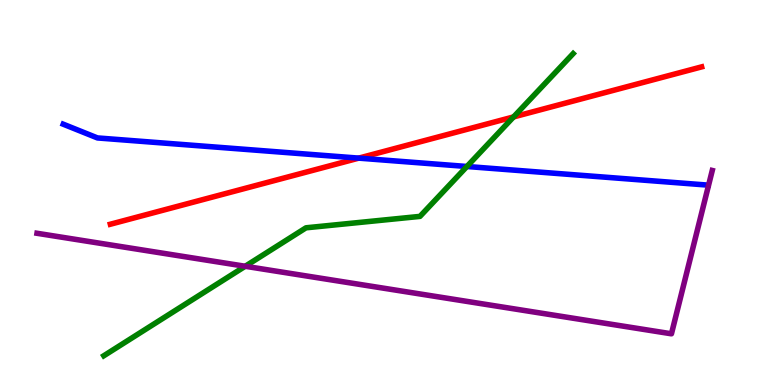[{'lines': ['blue', 'red'], 'intersections': [{'x': 4.63, 'y': 5.89}]}, {'lines': ['green', 'red'], 'intersections': [{'x': 6.63, 'y': 6.96}]}, {'lines': ['purple', 'red'], 'intersections': []}, {'lines': ['blue', 'green'], 'intersections': [{'x': 6.02, 'y': 5.68}]}, {'lines': ['blue', 'purple'], 'intersections': []}, {'lines': ['green', 'purple'], 'intersections': [{'x': 3.16, 'y': 3.08}]}]